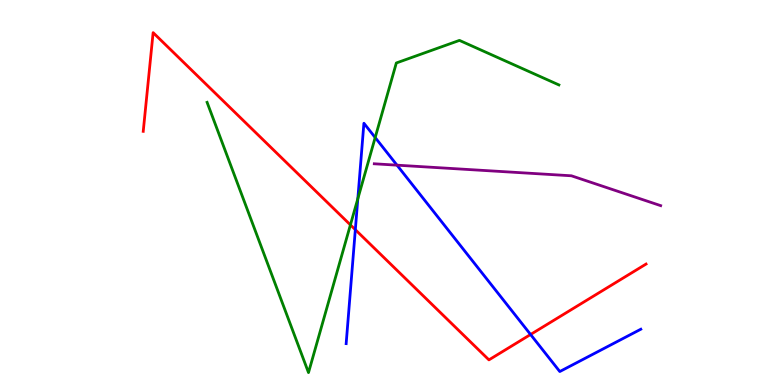[{'lines': ['blue', 'red'], 'intersections': [{'x': 4.58, 'y': 4.03}, {'x': 6.85, 'y': 1.31}]}, {'lines': ['green', 'red'], 'intersections': [{'x': 4.52, 'y': 4.16}]}, {'lines': ['purple', 'red'], 'intersections': []}, {'lines': ['blue', 'green'], 'intersections': [{'x': 4.62, 'y': 4.84}, {'x': 4.84, 'y': 6.43}]}, {'lines': ['blue', 'purple'], 'intersections': [{'x': 5.12, 'y': 5.71}]}, {'lines': ['green', 'purple'], 'intersections': []}]